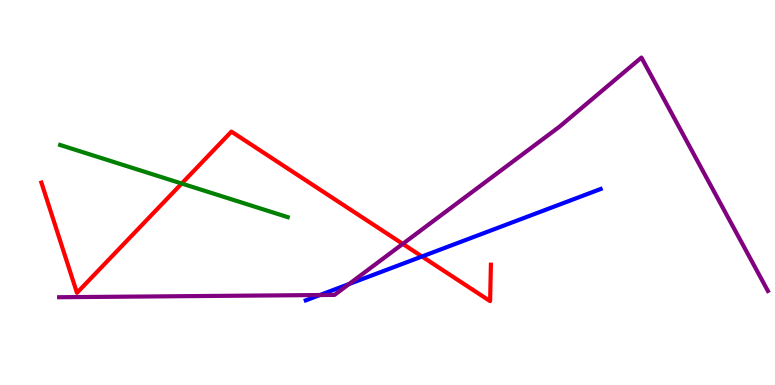[{'lines': ['blue', 'red'], 'intersections': [{'x': 5.44, 'y': 3.34}]}, {'lines': ['green', 'red'], 'intersections': [{'x': 2.34, 'y': 5.23}]}, {'lines': ['purple', 'red'], 'intersections': [{'x': 5.2, 'y': 3.67}]}, {'lines': ['blue', 'green'], 'intersections': []}, {'lines': ['blue', 'purple'], 'intersections': [{'x': 4.13, 'y': 2.34}, {'x': 4.5, 'y': 2.62}]}, {'lines': ['green', 'purple'], 'intersections': []}]